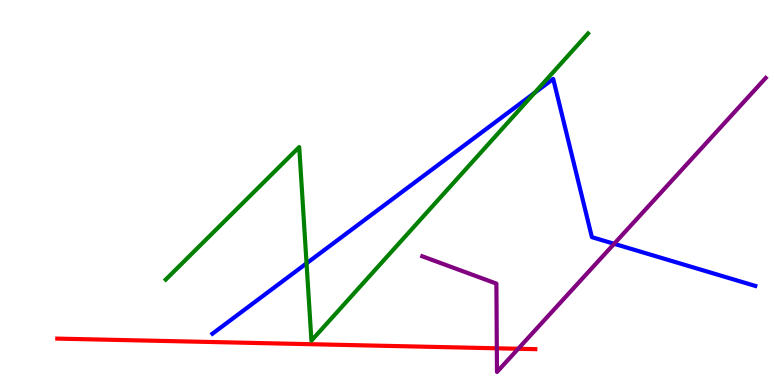[{'lines': ['blue', 'red'], 'intersections': []}, {'lines': ['green', 'red'], 'intersections': []}, {'lines': ['purple', 'red'], 'intersections': [{'x': 6.41, 'y': 0.953}, {'x': 6.69, 'y': 0.941}]}, {'lines': ['blue', 'green'], 'intersections': [{'x': 3.96, 'y': 3.16}, {'x': 6.9, 'y': 7.59}]}, {'lines': ['blue', 'purple'], 'intersections': [{'x': 7.92, 'y': 3.67}]}, {'lines': ['green', 'purple'], 'intersections': []}]